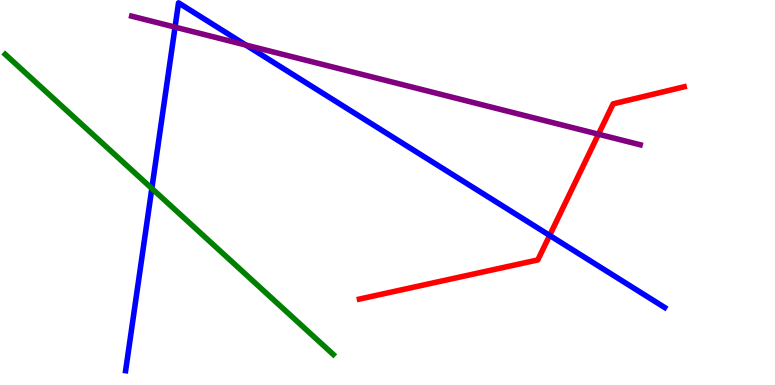[{'lines': ['blue', 'red'], 'intersections': [{'x': 7.09, 'y': 3.89}]}, {'lines': ['green', 'red'], 'intersections': []}, {'lines': ['purple', 'red'], 'intersections': [{'x': 7.72, 'y': 6.51}]}, {'lines': ['blue', 'green'], 'intersections': [{'x': 1.96, 'y': 5.1}]}, {'lines': ['blue', 'purple'], 'intersections': [{'x': 2.26, 'y': 9.3}, {'x': 3.17, 'y': 8.83}]}, {'lines': ['green', 'purple'], 'intersections': []}]